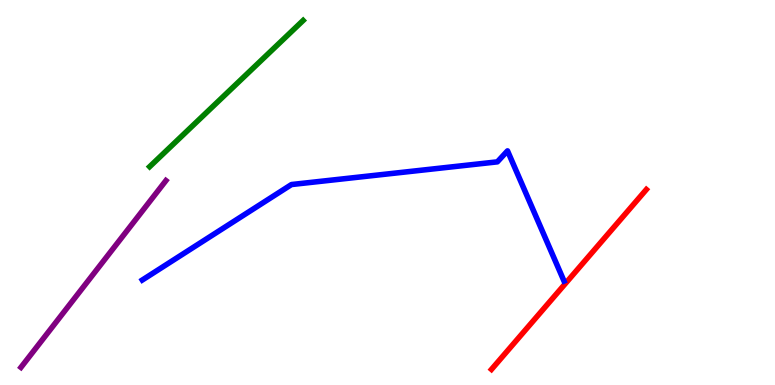[{'lines': ['blue', 'red'], 'intersections': []}, {'lines': ['green', 'red'], 'intersections': []}, {'lines': ['purple', 'red'], 'intersections': []}, {'lines': ['blue', 'green'], 'intersections': []}, {'lines': ['blue', 'purple'], 'intersections': []}, {'lines': ['green', 'purple'], 'intersections': []}]